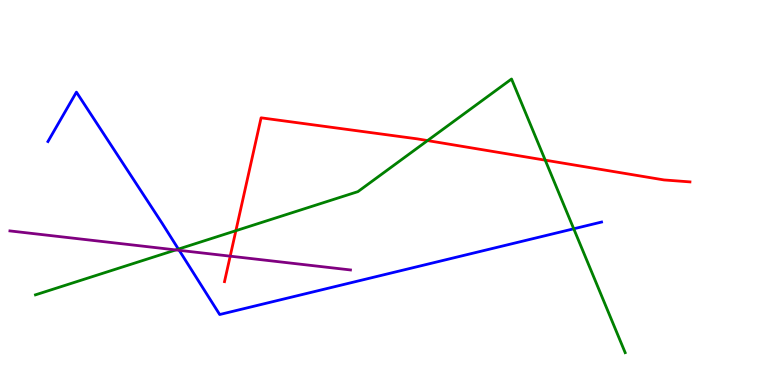[{'lines': ['blue', 'red'], 'intersections': []}, {'lines': ['green', 'red'], 'intersections': [{'x': 3.04, 'y': 4.01}, {'x': 5.52, 'y': 6.35}, {'x': 7.04, 'y': 5.84}]}, {'lines': ['purple', 'red'], 'intersections': [{'x': 2.97, 'y': 3.35}]}, {'lines': ['blue', 'green'], 'intersections': [{'x': 2.3, 'y': 3.53}, {'x': 7.4, 'y': 4.06}]}, {'lines': ['blue', 'purple'], 'intersections': [{'x': 2.31, 'y': 3.5}]}, {'lines': ['green', 'purple'], 'intersections': [{'x': 2.27, 'y': 3.51}]}]